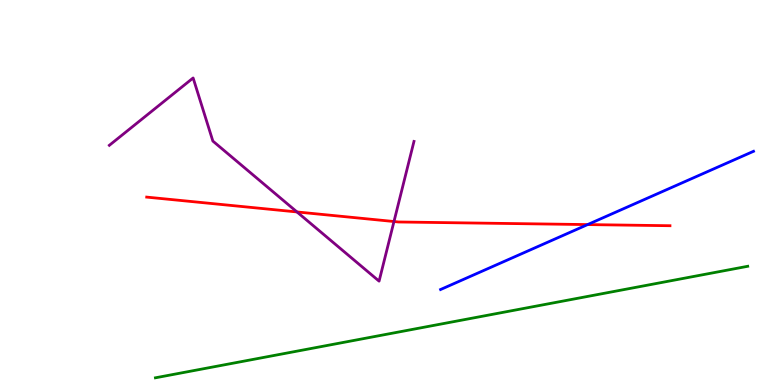[{'lines': ['blue', 'red'], 'intersections': [{'x': 7.58, 'y': 4.17}]}, {'lines': ['green', 'red'], 'intersections': []}, {'lines': ['purple', 'red'], 'intersections': [{'x': 3.83, 'y': 4.49}, {'x': 5.08, 'y': 4.25}]}, {'lines': ['blue', 'green'], 'intersections': []}, {'lines': ['blue', 'purple'], 'intersections': []}, {'lines': ['green', 'purple'], 'intersections': []}]